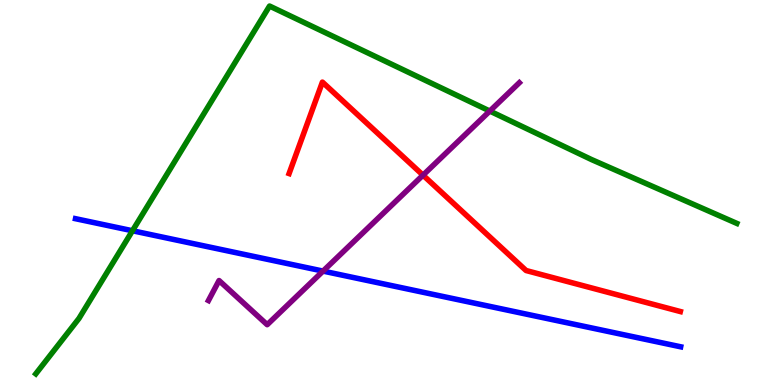[{'lines': ['blue', 'red'], 'intersections': []}, {'lines': ['green', 'red'], 'intersections': []}, {'lines': ['purple', 'red'], 'intersections': [{'x': 5.46, 'y': 5.45}]}, {'lines': ['blue', 'green'], 'intersections': [{'x': 1.71, 'y': 4.01}]}, {'lines': ['blue', 'purple'], 'intersections': [{'x': 4.17, 'y': 2.96}]}, {'lines': ['green', 'purple'], 'intersections': [{'x': 6.32, 'y': 7.12}]}]